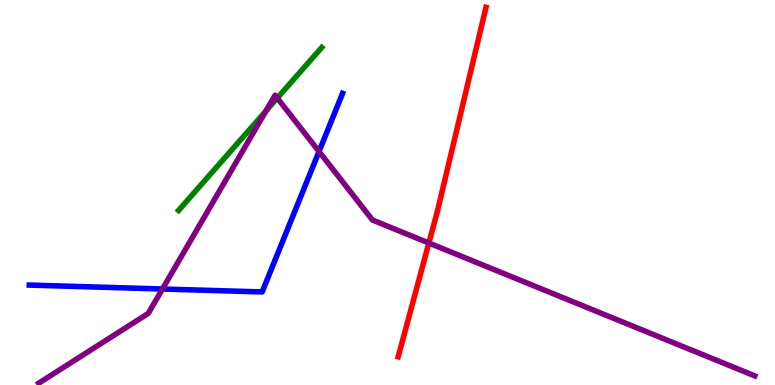[{'lines': ['blue', 'red'], 'intersections': []}, {'lines': ['green', 'red'], 'intersections': []}, {'lines': ['purple', 'red'], 'intersections': [{'x': 5.53, 'y': 3.69}]}, {'lines': ['blue', 'green'], 'intersections': []}, {'lines': ['blue', 'purple'], 'intersections': [{'x': 2.1, 'y': 2.49}, {'x': 4.12, 'y': 6.06}]}, {'lines': ['green', 'purple'], 'intersections': [{'x': 3.43, 'y': 7.12}, {'x': 3.58, 'y': 7.45}]}]